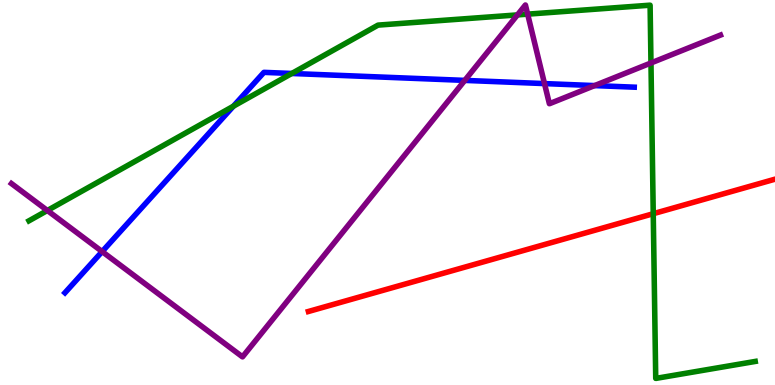[{'lines': ['blue', 'red'], 'intersections': []}, {'lines': ['green', 'red'], 'intersections': [{'x': 8.43, 'y': 4.45}]}, {'lines': ['purple', 'red'], 'intersections': []}, {'lines': ['blue', 'green'], 'intersections': [{'x': 3.01, 'y': 7.24}, {'x': 3.76, 'y': 8.09}]}, {'lines': ['blue', 'purple'], 'intersections': [{'x': 1.32, 'y': 3.47}, {'x': 6.0, 'y': 7.91}, {'x': 7.03, 'y': 7.83}, {'x': 7.67, 'y': 7.78}]}, {'lines': ['green', 'purple'], 'intersections': [{'x': 0.611, 'y': 4.53}, {'x': 6.68, 'y': 9.61}, {'x': 6.81, 'y': 9.63}, {'x': 8.4, 'y': 8.36}]}]